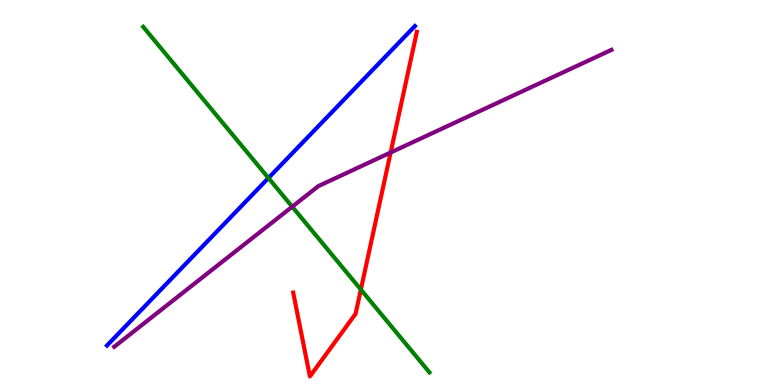[{'lines': ['blue', 'red'], 'intersections': []}, {'lines': ['green', 'red'], 'intersections': [{'x': 4.66, 'y': 2.48}]}, {'lines': ['purple', 'red'], 'intersections': [{'x': 5.04, 'y': 6.04}]}, {'lines': ['blue', 'green'], 'intersections': [{'x': 3.46, 'y': 5.38}]}, {'lines': ['blue', 'purple'], 'intersections': []}, {'lines': ['green', 'purple'], 'intersections': [{'x': 3.77, 'y': 4.63}]}]